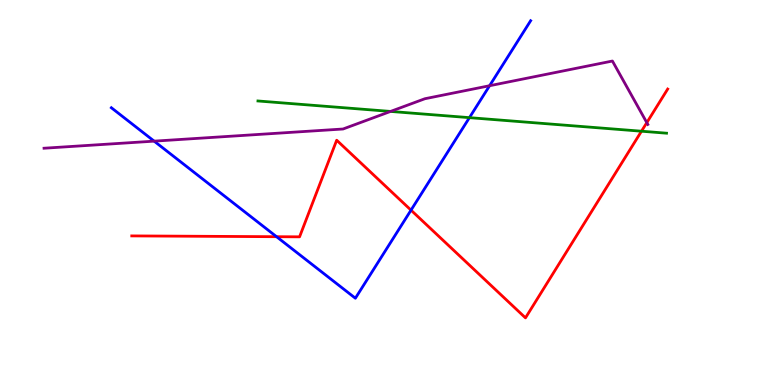[{'lines': ['blue', 'red'], 'intersections': [{'x': 3.57, 'y': 3.85}, {'x': 5.3, 'y': 4.54}]}, {'lines': ['green', 'red'], 'intersections': [{'x': 8.28, 'y': 6.59}]}, {'lines': ['purple', 'red'], 'intersections': [{'x': 8.35, 'y': 6.81}]}, {'lines': ['blue', 'green'], 'intersections': [{'x': 6.06, 'y': 6.94}]}, {'lines': ['blue', 'purple'], 'intersections': [{'x': 1.99, 'y': 6.33}, {'x': 6.32, 'y': 7.77}]}, {'lines': ['green', 'purple'], 'intersections': [{'x': 5.04, 'y': 7.11}]}]